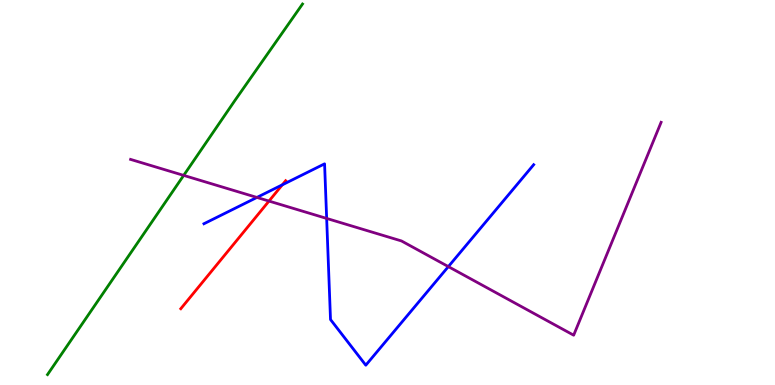[{'lines': ['blue', 'red'], 'intersections': [{'x': 3.64, 'y': 5.2}]}, {'lines': ['green', 'red'], 'intersections': []}, {'lines': ['purple', 'red'], 'intersections': [{'x': 3.47, 'y': 4.78}]}, {'lines': ['blue', 'green'], 'intersections': []}, {'lines': ['blue', 'purple'], 'intersections': [{'x': 3.32, 'y': 4.87}, {'x': 4.21, 'y': 4.33}, {'x': 5.79, 'y': 3.08}]}, {'lines': ['green', 'purple'], 'intersections': [{'x': 2.37, 'y': 5.44}]}]